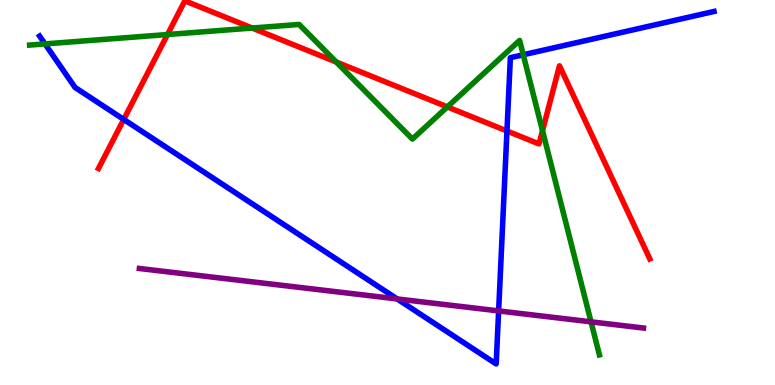[{'lines': ['blue', 'red'], 'intersections': [{'x': 1.6, 'y': 6.9}, {'x': 6.54, 'y': 6.6}]}, {'lines': ['green', 'red'], 'intersections': [{'x': 2.16, 'y': 9.1}, {'x': 3.25, 'y': 9.27}, {'x': 4.34, 'y': 8.39}, {'x': 5.77, 'y': 7.22}, {'x': 7.0, 'y': 6.61}]}, {'lines': ['purple', 'red'], 'intersections': []}, {'lines': ['blue', 'green'], 'intersections': [{'x': 0.581, 'y': 8.86}, {'x': 6.75, 'y': 8.58}]}, {'lines': ['blue', 'purple'], 'intersections': [{'x': 5.12, 'y': 2.24}, {'x': 6.43, 'y': 1.92}]}, {'lines': ['green', 'purple'], 'intersections': [{'x': 7.63, 'y': 1.64}]}]